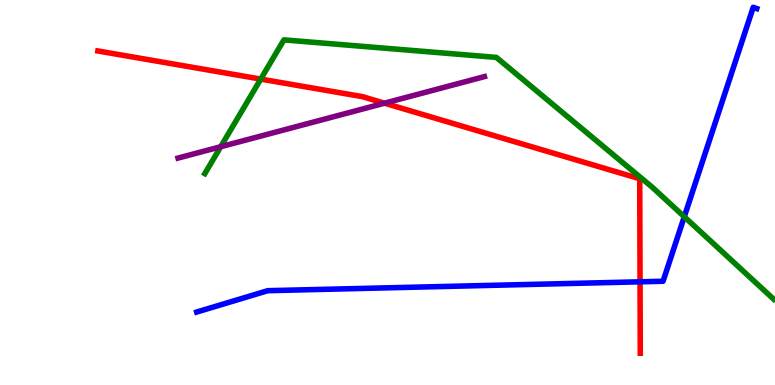[{'lines': ['blue', 'red'], 'intersections': [{'x': 8.26, 'y': 2.68}]}, {'lines': ['green', 'red'], 'intersections': [{'x': 3.36, 'y': 7.95}]}, {'lines': ['purple', 'red'], 'intersections': [{'x': 4.96, 'y': 7.32}]}, {'lines': ['blue', 'green'], 'intersections': [{'x': 8.83, 'y': 4.37}]}, {'lines': ['blue', 'purple'], 'intersections': []}, {'lines': ['green', 'purple'], 'intersections': [{'x': 2.85, 'y': 6.19}]}]